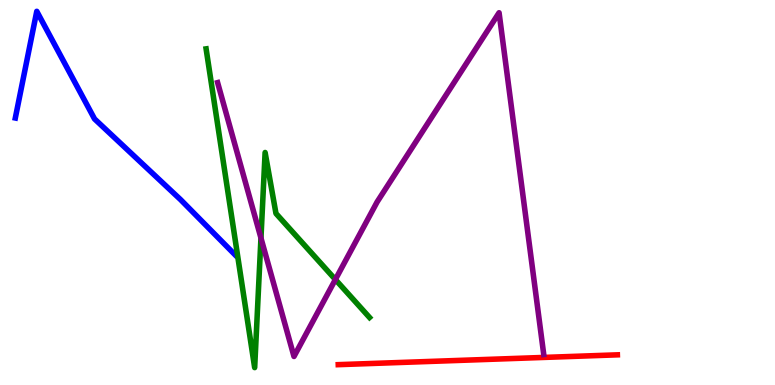[{'lines': ['blue', 'red'], 'intersections': []}, {'lines': ['green', 'red'], 'intersections': []}, {'lines': ['purple', 'red'], 'intersections': []}, {'lines': ['blue', 'green'], 'intersections': []}, {'lines': ['blue', 'purple'], 'intersections': []}, {'lines': ['green', 'purple'], 'intersections': [{'x': 3.37, 'y': 3.82}, {'x': 4.33, 'y': 2.74}]}]